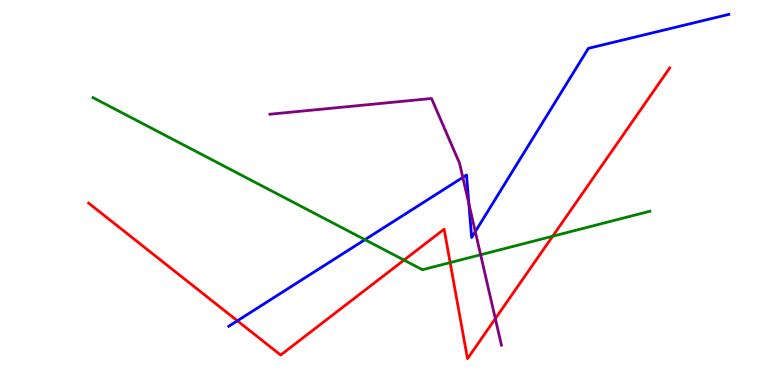[{'lines': ['blue', 'red'], 'intersections': [{'x': 3.06, 'y': 1.67}]}, {'lines': ['green', 'red'], 'intersections': [{'x': 5.21, 'y': 3.24}, {'x': 5.81, 'y': 3.18}, {'x': 7.13, 'y': 3.86}]}, {'lines': ['purple', 'red'], 'intersections': [{'x': 6.39, 'y': 1.72}]}, {'lines': ['blue', 'green'], 'intersections': [{'x': 4.71, 'y': 3.77}]}, {'lines': ['blue', 'purple'], 'intersections': [{'x': 5.97, 'y': 5.39}, {'x': 6.05, 'y': 4.71}, {'x': 6.13, 'y': 3.98}]}, {'lines': ['green', 'purple'], 'intersections': [{'x': 6.2, 'y': 3.38}]}]